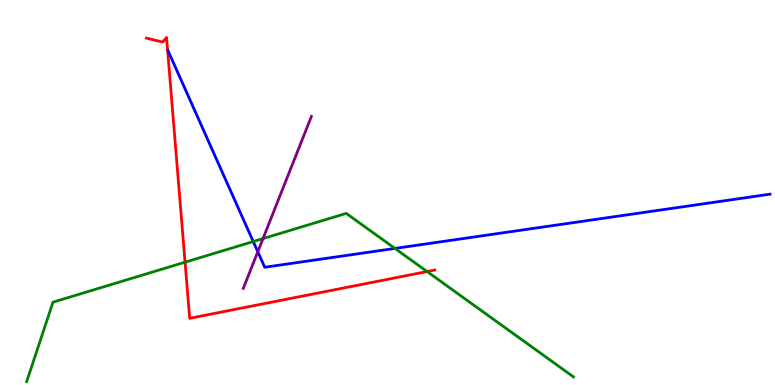[{'lines': ['blue', 'red'], 'intersections': []}, {'lines': ['green', 'red'], 'intersections': [{'x': 2.39, 'y': 3.19}, {'x': 5.51, 'y': 2.95}]}, {'lines': ['purple', 'red'], 'intersections': []}, {'lines': ['blue', 'green'], 'intersections': [{'x': 3.27, 'y': 3.73}, {'x': 5.1, 'y': 3.55}]}, {'lines': ['blue', 'purple'], 'intersections': [{'x': 3.33, 'y': 3.46}]}, {'lines': ['green', 'purple'], 'intersections': [{'x': 3.39, 'y': 3.8}]}]